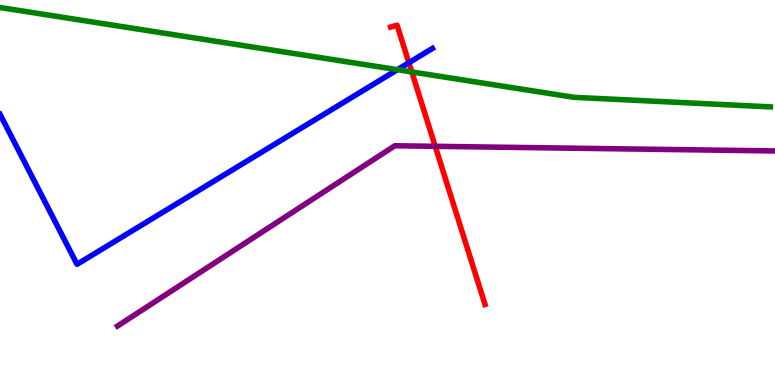[{'lines': ['blue', 'red'], 'intersections': [{'x': 5.28, 'y': 8.37}]}, {'lines': ['green', 'red'], 'intersections': [{'x': 5.31, 'y': 8.13}]}, {'lines': ['purple', 'red'], 'intersections': [{'x': 5.62, 'y': 6.2}]}, {'lines': ['blue', 'green'], 'intersections': [{'x': 5.13, 'y': 8.19}]}, {'lines': ['blue', 'purple'], 'intersections': []}, {'lines': ['green', 'purple'], 'intersections': []}]